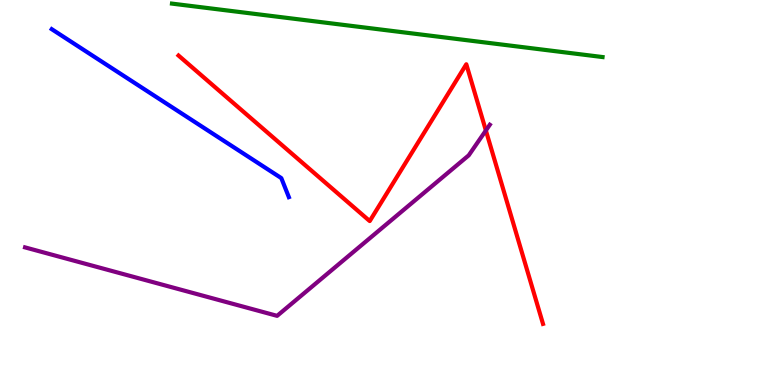[{'lines': ['blue', 'red'], 'intersections': []}, {'lines': ['green', 'red'], 'intersections': []}, {'lines': ['purple', 'red'], 'intersections': [{'x': 6.27, 'y': 6.61}]}, {'lines': ['blue', 'green'], 'intersections': []}, {'lines': ['blue', 'purple'], 'intersections': []}, {'lines': ['green', 'purple'], 'intersections': []}]